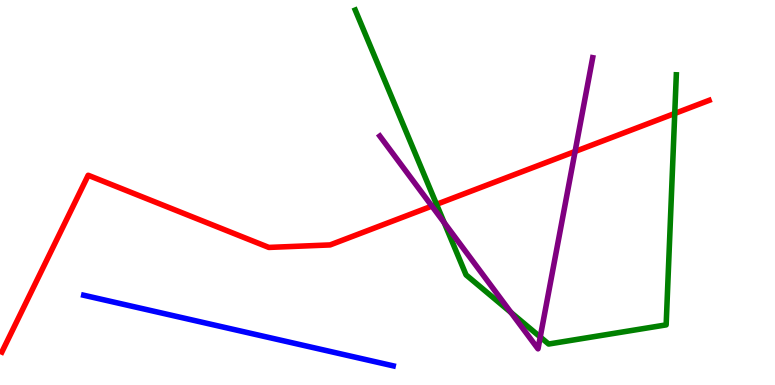[{'lines': ['blue', 'red'], 'intersections': []}, {'lines': ['green', 'red'], 'intersections': [{'x': 5.63, 'y': 4.69}, {'x': 8.71, 'y': 7.05}]}, {'lines': ['purple', 'red'], 'intersections': [{'x': 5.57, 'y': 4.65}, {'x': 7.42, 'y': 6.07}]}, {'lines': ['blue', 'green'], 'intersections': []}, {'lines': ['blue', 'purple'], 'intersections': []}, {'lines': ['green', 'purple'], 'intersections': [{'x': 5.73, 'y': 4.22}, {'x': 6.59, 'y': 1.88}, {'x': 6.97, 'y': 1.25}]}]